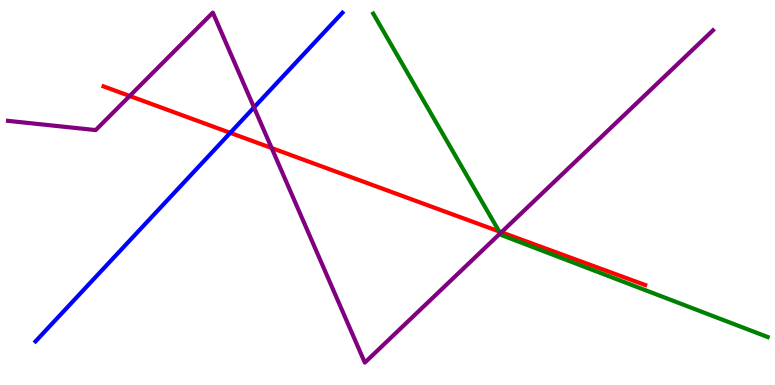[{'lines': ['blue', 'red'], 'intersections': [{'x': 2.97, 'y': 6.55}]}, {'lines': ['green', 'red'], 'intersections': [{'x': 6.44, 'y': 3.99}]}, {'lines': ['purple', 'red'], 'intersections': [{'x': 1.67, 'y': 7.51}, {'x': 3.5, 'y': 6.16}, {'x': 6.47, 'y': 3.97}]}, {'lines': ['blue', 'green'], 'intersections': []}, {'lines': ['blue', 'purple'], 'intersections': [{'x': 3.28, 'y': 7.21}]}, {'lines': ['green', 'purple'], 'intersections': [{'x': 6.45, 'y': 3.94}]}]